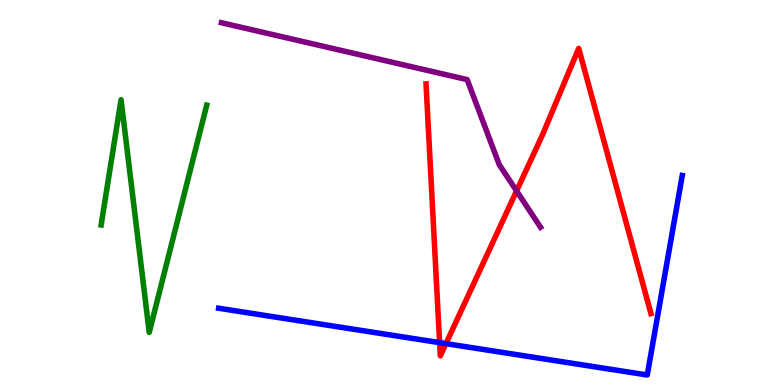[{'lines': ['blue', 'red'], 'intersections': [{'x': 5.67, 'y': 1.1}, {'x': 5.75, 'y': 1.07}]}, {'lines': ['green', 'red'], 'intersections': []}, {'lines': ['purple', 'red'], 'intersections': [{'x': 6.67, 'y': 5.04}]}, {'lines': ['blue', 'green'], 'intersections': []}, {'lines': ['blue', 'purple'], 'intersections': []}, {'lines': ['green', 'purple'], 'intersections': []}]